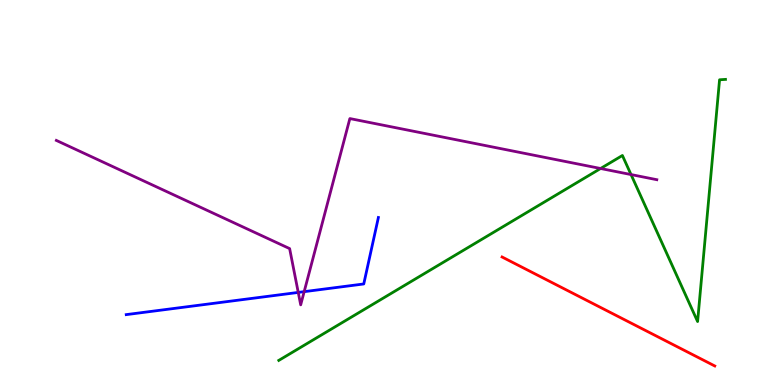[{'lines': ['blue', 'red'], 'intersections': []}, {'lines': ['green', 'red'], 'intersections': []}, {'lines': ['purple', 'red'], 'intersections': []}, {'lines': ['blue', 'green'], 'intersections': []}, {'lines': ['blue', 'purple'], 'intersections': [{'x': 3.85, 'y': 2.4}, {'x': 3.92, 'y': 2.42}]}, {'lines': ['green', 'purple'], 'intersections': [{'x': 7.75, 'y': 5.62}, {'x': 8.14, 'y': 5.47}]}]